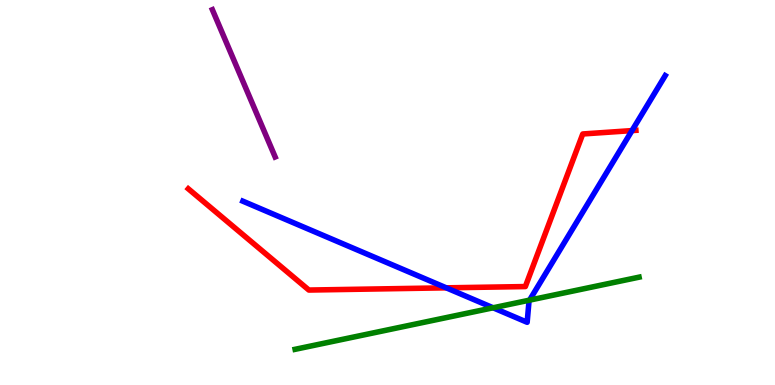[{'lines': ['blue', 'red'], 'intersections': [{'x': 5.76, 'y': 2.52}, {'x': 8.15, 'y': 6.61}]}, {'lines': ['green', 'red'], 'intersections': []}, {'lines': ['purple', 'red'], 'intersections': []}, {'lines': ['blue', 'green'], 'intersections': [{'x': 6.36, 'y': 2.01}, {'x': 6.83, 'y': 2.2}]}, {'lines': ['blue', 'purple'], 'intersections': []}, {'lines': ['green', 'purple'], 'intersections': []}]